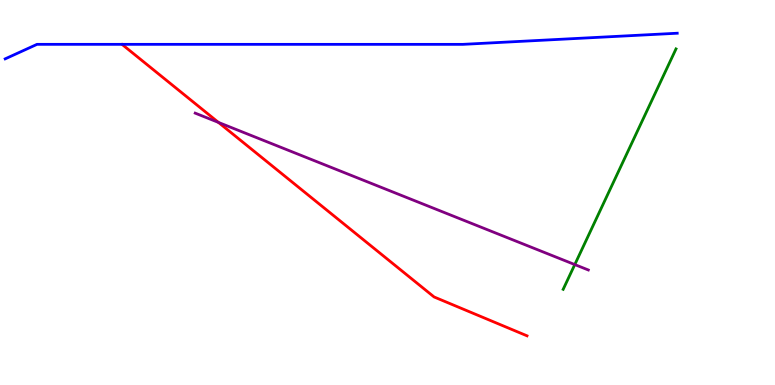[{'lines': ['blue', 'red'], 'intersections': []}, {'lines': ['green', 'red'], 'intersections': []}, {'lines': ['purple', 'red'], 'intersections': [{'x': 2.82, 'y': 6.82}]}, {'lines': ['blue', 'green'], 'intersections': []}, {'lines': ['blue', 'purple'], 'intersections': []}, {'lines': ['green', 'purple'], 'intersections': [{'x': 7.42, 'y': 3.13}]}]